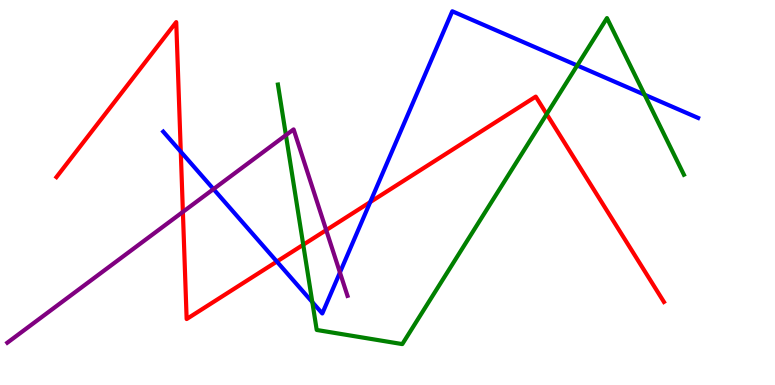[{'lines': ['blue', 'red'], 'intersections': [{'x': 2.33, 'y': 6.06}, {'x': 3.57, 'y': 3.21}, {'x': 4.78, 'y': 4.75}]}, {'lines': ['green', 'red'], 'intersections': [{'x': 3.91, 'y': 3.64}, {'x': 7.05, 'y': 7.04}]}, {'lines': ['purple', 'red'], 'intersections': [{'x': 2.36, 'y': 4.5}, {'x': 4.21, 'y': 4.02}]}, {'lines': ['blue', 'green'], 'intersections': [{'x': 4.03, 'y': 2.15}, {'x': 7.45, 'y': 8.3}, {'x': 8.32, 'y': 7.54}]}, {'lines': ['blue', 'purple'], 'intersections': [{'x': 2.75, 'y': 5.09}, {'x': 4.39, 'y': 2.92}]}, {'lines': ['green', 'purple'], 'intersections': [{'x': 3.69, 'y': 6.49}]}]